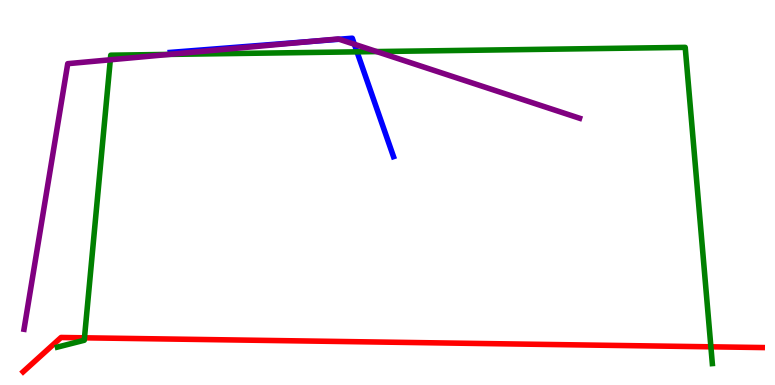[{'lines': ['blue', 'red'], 'intersections': []}, {'lines': ['green', 'red'], 'intersections': [{'x': 1.09, 'y': 1.23}, {'x': 9.17, 'y': 0.992}]}, {'lines': ['purple', 'red'], 'intersections': []}, {'lines': ['blue', 'green'], 'intersections': [{'x': 4.61, 'y': 8.65}]}, {'lines': ['blue', 'purple'], 'intersections': [{'x': 4.03, 'y': 8.93}, {'x': 4.38, 'y': 8.98}, {'x': 4.57, 'y': 8.85}]}, {'lines': ['green', 'purple'], 'intersections': [{'x': 1.42, 'y': 8.45}, {'x': 2.18, 'y': 8.59}, {'x': 4.86, 'y': 8.66}]}]